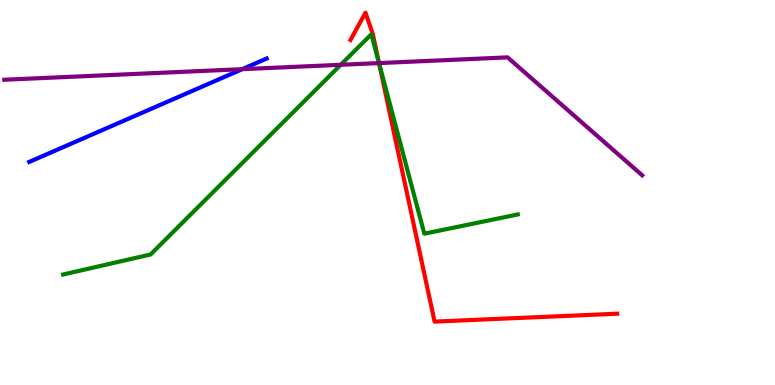[{'lines': ['blue', 'red'], 'intersections': []}, {'lines': ['green', 'red'], 'intersections': [{'x': 4.89, 'y': 8.36}]}, {'lines': ['purple', 'red'], 'intersections': [{'x': 4.89, 'y': 8.36}]}, {'lines': ['blue', 'green'], 'intersections': []}, {'lines': ['blue', 'purple'], 'intersections': [{'x': 3.13, 'y': 8.2}]}, {'lines': ['green', 'purple'], 'intersections': [{'x': 4.4, 'y': 8.32}, {'x': 4.89, 'y': 8.36}]}]